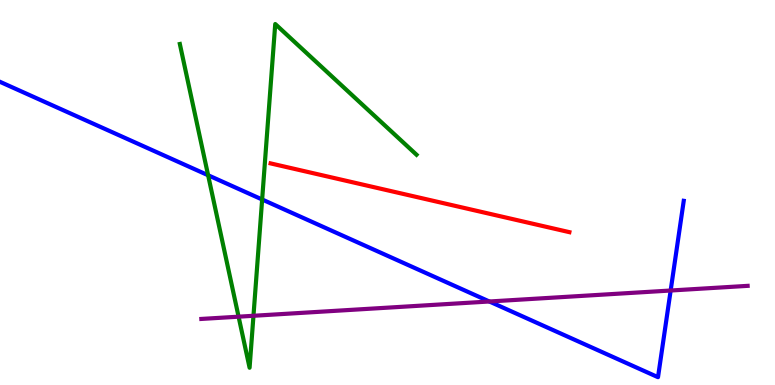[{'lines': ['blue', 'red'], 'intersections': []}, {'lines': ['green', 'red'], 'intersections': []}, {'lines': ['purple', 'red'], 'intersections': []}, {'lines': ['blue', 'green'], 'intersections': [{'x': 2.69, 'y': 5.45}, {'x': 3.38, 'y': 4.82}]}, {'lines': ['blue', 'purple'], 'intersections': [{'x': 6.31, 'y': 2.17}, {'x': 8.65, 'y': 2.45}]}, {'lines': ['green', 'purple'], 'intersections': [{'x': 3.08, 'y': 1.77}, {'x': 3.27, 'y': 1.8}]}]